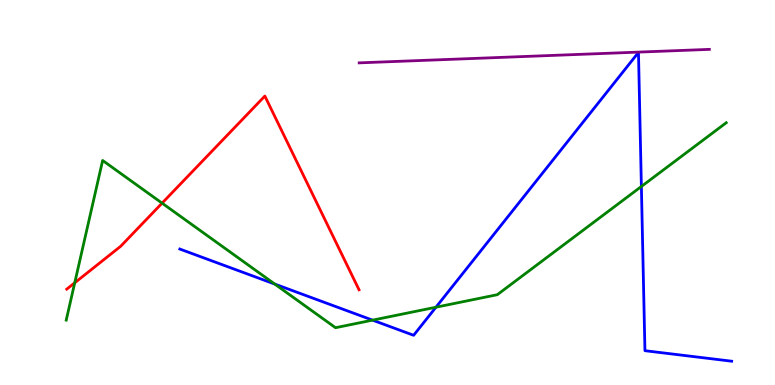[{'lines': ['blue', 'red'], 'intersections': []}, {'lines': ['green', 'red'], 'intersections': [{'x': 0.964, 'y': 2.65}, {'x': 2.09, 'y': 4.72}]}, {'lines': ['purple', 'red'], 'intersections': []}, {'lines': ['blue', 'green'], 'intersections': [{'x': 3.55, 'y': 2.62}, {'x': 4.81, 'y': 1.68}, {'x': 5.63, 'y': 2.02}, {'x': 8.28, 'y': 5.16}]}, {'lines': ['blue', 'purple'], 'intersections': []}, {'lines': ['green', 'purple'], 'intersections': []}]